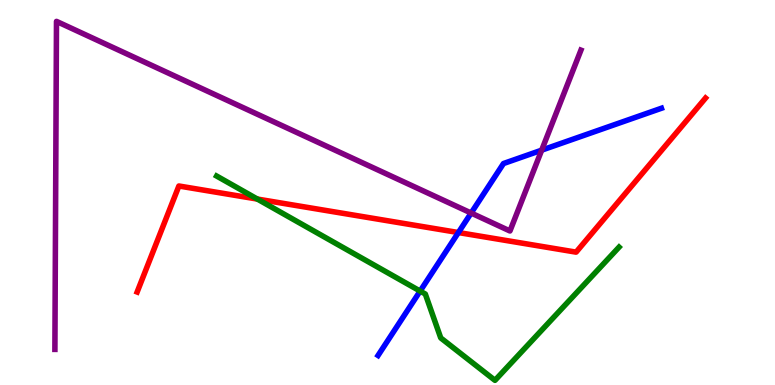[{'lines': ['blue', 'red'], 'intersections': [{'x': 5.91, 'y': 3.96}]}, {'lines': ['green', 'red'], 'intersections': [{'x': 3.32, 'y': 4.83}]}, {'lines': ['purple', 'red'], 'intersections': []}, {'lines': ['blue', 'green'], 'intersections': [{'x': 5.42, 'y': 2.44}]}, {'lines': ['blue', 'purple'], 'intersections': [{'x': 6.08, 'y': 4.47}, {'x': 6.99, 'y': 6.1}]}, {'lines': ['green', 'purple'], 'intersections': []}]